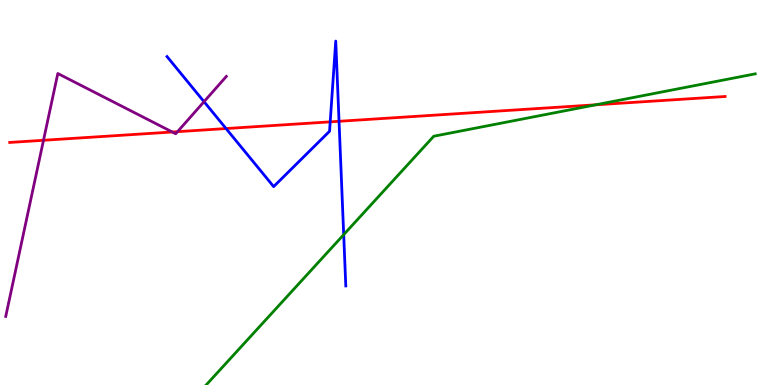[{'lines': ['blue', 'red'], 'intersections': [{'x': 2.92, 'y': 6.66}, {'x': 4.26, 'y': 6.83}, {'x': 4.37, 'y': 6.85}]}, {'lines': ['green', 'red'], 'intersections': [{'x': 7.69, 'y': 7.28}]}, {'lines': ['purple', 'red'], 'intersections': [{'x': 0.561, 'y': 6.36}, {'x': 2.22, 'y': 6.57}, {'x': 2.29, 'y': 6.58}]}, {'lines': ['blue', 'green'], 'intersections': [{'x': 4.43, 'y': 3.91}]}, {'lines': ['blue', 'purple'], 'intersections': [{'x': 2.63, 'y': 7.36}]}, {'lines': ['green', 'purple'], 'intersections': []}]